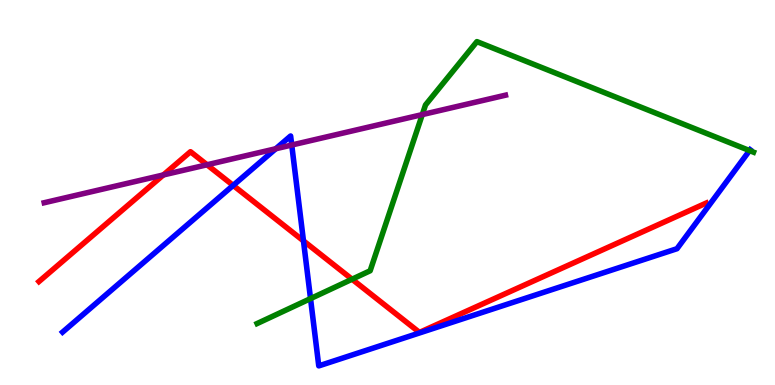[{'lines': ['blue', 'red'], 'intersections': [{'x': 3.01, 'y': 5.18}, {'x': 3.92, 'y': 3.74}]}, {'lines': ['green', 'red'], 'intersections': [{'x': 4.54, 'y': 2.75}]}, {'lines': ['purple', 'red'], 'intersections': [{'x': 2.11, 'y': 5.46}, {'x': 2.67, 'y': 5.72}]}, {'lines': ['blue', 'green'], 'intersections': [{'x': 4.01, 'y': 2.24}, {'x': 9.67, 'y': 6.09}]}, {'lines': ['blue', 'purple'], 'intersections': [{'x': 3.56, 'y': 6.14}, {'x': 3.76, 'y': 6.23}]}, {'lines': ['green', 'purple'], 'intersections': [{'x': 5.45, 'y': 7.02}]}]